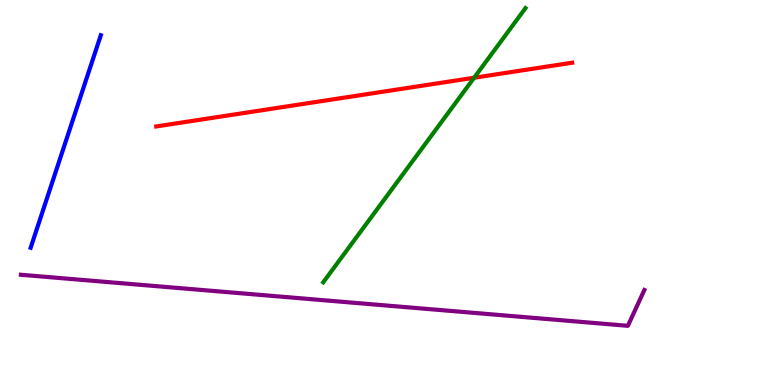[{'lines': ['blue', 'red'], 'intersections': []}, {'lines': ['green', 'red'], 'intersections': [{'x': 6.12, 'y': 7.98}]}, {'lines': ['purple', 'red'], 'intersections': []}, {'lines': ['blue', 'green'], 'intersections': []}, {'lines': ['blue', 'purple'], 'intersections': []}, {'lines': ['green', 'purple'], 'intersections': []}]